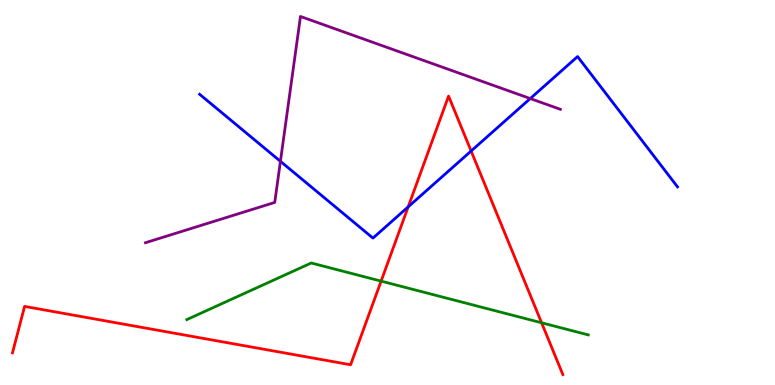[{'lines': ['blue', 'red'], 'intersections': [{'x': 5.27, 'y': 4.63}, {'x': 6.08, 'y': 6.08}]}, {'lines': ['green', 'red'], 'intersections': [{'x': 4.92, 'y': 2.7}, {'x': 6.99, 'y': 1.62}]}, {'lines': ['purple', 'red'], 'intersections': []}, {'lines': ['blue', 'green'], 'intersections': []}, {'lines': ['blue', 'purple'], 'intersections': [{'x': 3.62, 'y': 5.81}, {'x': 6.84, 'y': 7.44}]}, {'lines': ['green', 'purple'], 'intersections': []}]